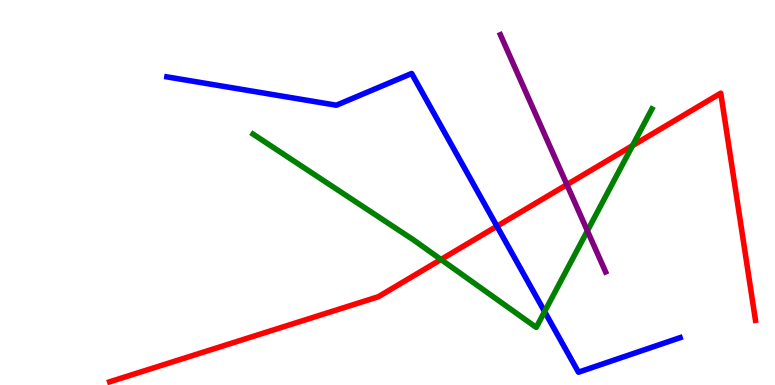[{'lines': ['blue', 'red'], 'intersections': [{'x': 6.41, 'y': 4.12}]}, {'lines': ['green', 'red'], 'intersections': [{'x': 5.69, 'y': 3.26}, {'x': 8.16, 'y': 6.22}]}, {'lines': ['purple', 'red'], 'intersections': [{'x': 7.31, 'y': 5.2}]}, {'lines': ['blue', 'green'], 'intersections': [{'x': 7.03, 'y': 1.91}]}, {'lines': ['blue', 'purple'], 'intersections': []}, {'lines': ['green', 'purple'], 'intersections': [{'x': 7.58, 'y': 4.0}]}]